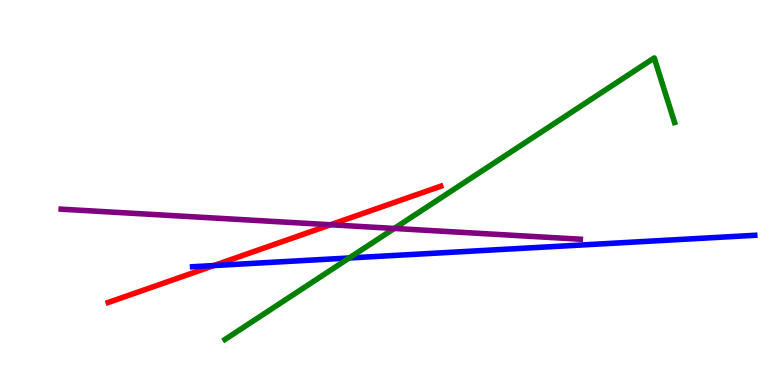[{'lines': ['blue', 'red'], 'intersections': [{'x': 2.76, 'y': 3.1}]}, {'lines': ['green', 'red'], 'intersections': []}, {'lines': ['purple', 'red'], 'intersections': [{'x': 4.27, 'y': 4.16}]}, {'lines': ['blue', 'green'], 'intersections': [{'x': 4.51, 'y': 3.3}]}, {'lines': ['blue', 'purple'], 'intersections': []}, {'lines': ['green', 'purple'], 'intersections': [{'x': 5.09, 'y': 4.07}]}]